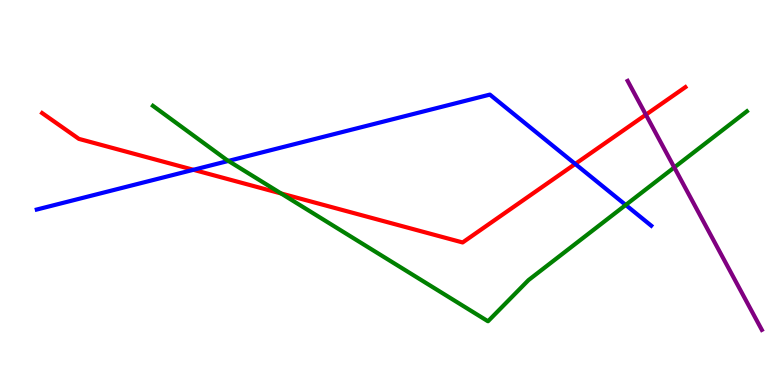[{'lines': ['blue', 'red'], 'intersections': [{'x': 2.5, 'y': 5.59}, {'x': 7.42, 'y': 5.74}]}, {'lines': ['green', 'red'], 'intersections': [{'x': 3.63, 'y': 4.98}]}, {'lines': ['purple', 'red'], 'intersections': [{'x': 8.33, 'y': 7.02}]}, {'lines': ['blue', 'green'], 'intersections': [{'x': 2.95, 'y': 5.82}, {'x': 8.07, 'y': 4.68}]}, {'lines': ['blue', 'purple'], 'intersections': []}, {'lines': ['green', 'purple'], 'intersections': [{'x': 8.7, 'y': 5.65}]}]